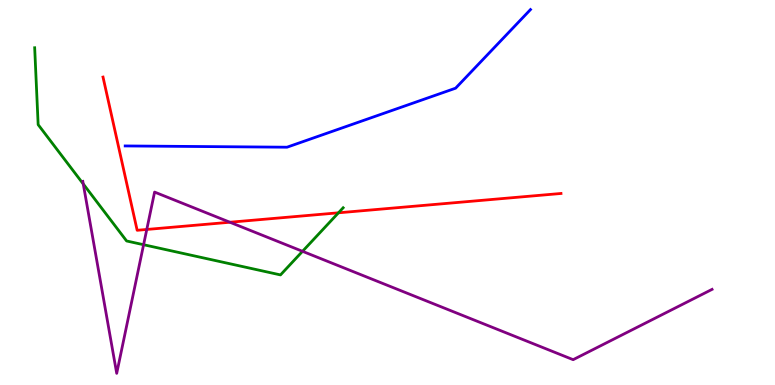[{'lines': ['blue', 'red'], 'intersections': []}, {'lines': ['green', 'red'], 'intersections': [{'x': 4.37, 'y': 4.47}]}, {'lines': ['purple', 'red'], 'intersections': [{'x': 1.89, 'y': 4.04}, {'x': 2.97, 'y': 4.23}]}, {'lines': ['blue', 'green'], 'intersections': []}, {'lines': ['blue', 'purple'], 'intersections': []}, {'lines': ['green', 'purple'], 'intersections': [{'x': 1.07, 'y': 5.22}, {'x': 1.85, 'y': 3.64}, {'x': 3.9, 'y': 3.47}]}]